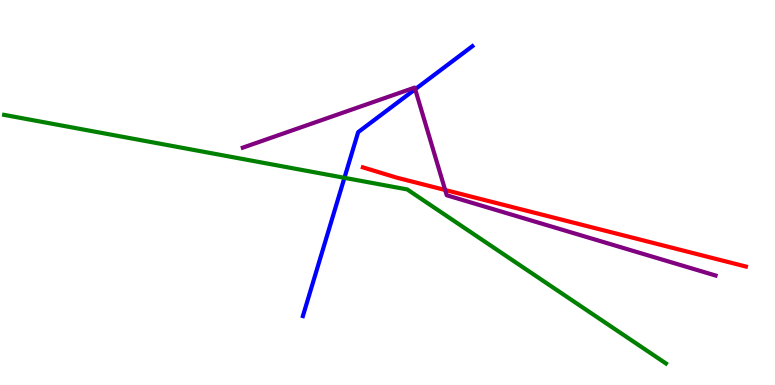[{'lines': ['blue', 'red'], 'intersections': []}, {'lines': ['green', 'red'], 'intersections': []}, {'lines': ['purple', 'red'], 'intersections': [{'x': 5.74, 'y': 5.07}]}, {'lines': ['blue', 'green'], 'intersections': [{'x': 4.44, 'y': 5.38}]}, {'lines': ['blue', 'purple'], 'intersections': [{'x': 5.36, 'y': 7.68}]}, {'lines': ['green', 'purple'], 'intersections': []}]